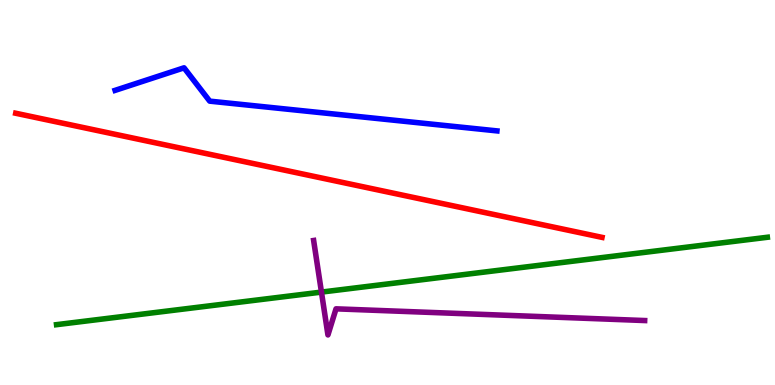[{'lines': ['blue', 'red'], 'intersections': []}, {'lines': ['green', 'red'], 'intersections': []}, {'lines': ['purple', 'red'], 'intersections': []}, {'lines': ['blue', 'green'], 'intersections': []}, {'lines': ['blue', 'purple'], 'intersections': []}, {'lines': ['green', 'purple'], 'intersections': [{'x': 4.15, 'y': 2.41}]}]